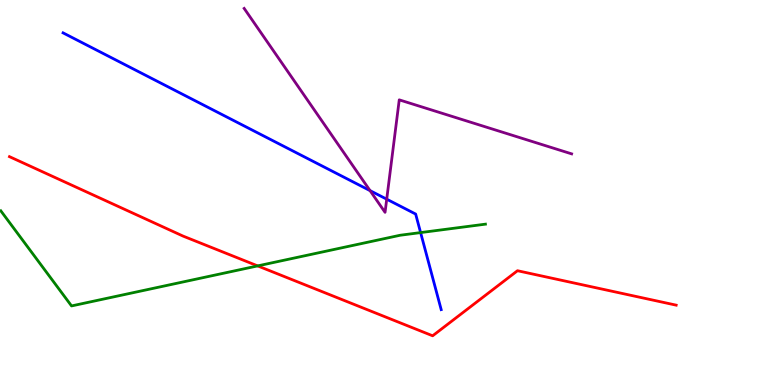[{'lines': ['blue', 'red'], 'intersections': []}, {'lines': ['green', 'red'], 'intersections': [{'x': 3.32, 'y': 3.09}]}, {'lines': ['purple', 'red'], 'intersections': []}, {'lines': ['blue', 'green'], 'intersections': [{'x': 5.43, 'y': 3.96}]}, {'lines': ['blue', 'purple'], 'intersections': [{'x': 4.77, 'y': 5.05}, {'x': 4.99, 'y': 4.83}]}, {'lines': ['green', 'purple'], 'intersections': []}]